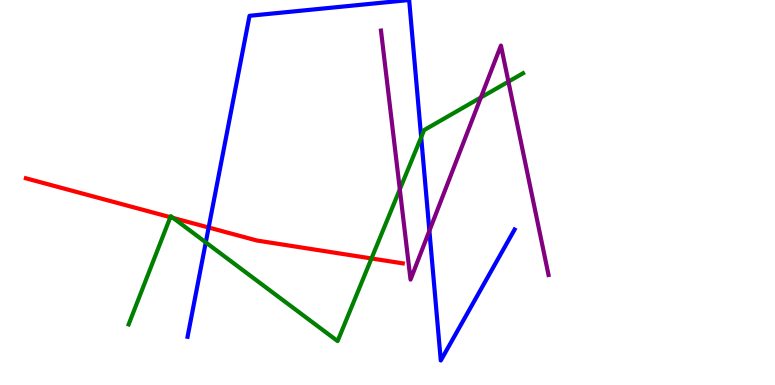[{'lines': ['blue', 'red'], 'intersections': [{'x': 2.69, 'y': 4.09}]}, {'lines': ['green', 'red'], 'intersections': [{'x': 2.2, 'y': 4.36}, {'x': 2.23, 'y': 4.34}, {'x': 4.79, 'y': 3.29}]}, {'lines': ['purple', 'red'], 'intersections': []}, {'lines': ['blue', 'green'], 'intersections': [{'x': 2.66, 'y': 3.7}, {'x': 5.43, 'y': 6.44}]}, {'lines': ['blue', 'purple'], 'intersections': [{'x': 5.54, 'y': 4.01}]}, {'lines': ['green', 'purple'], 'intersections': [{'x': 5.16, 'y': 5.08}, {'x': 6.2, 'y': 7.47}, {'x': 6.56, 'y': 7.88}]}]